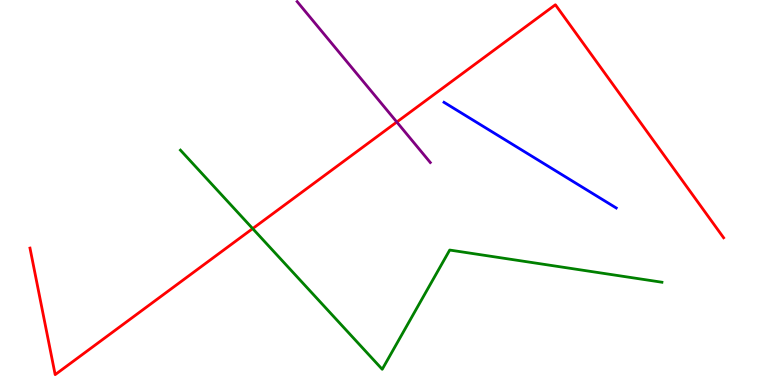[{'lines': ['blue', 'red'], 'intersections': []}, {'lines': ['green', 'red'], 'intersections': [{'x': 3.26, 'y': 4.06}]}, {'lines': ['purple', 'red'], 'intersections': [{'x': 5.12, 'y': 6.83}]}, {'lines': ['blue', 'green'], 'intersections': []}, {'lines': ['blue', 'purple'], 'intersections': []}, {'lines': ['green', 'purple'], 'intersections': []}]